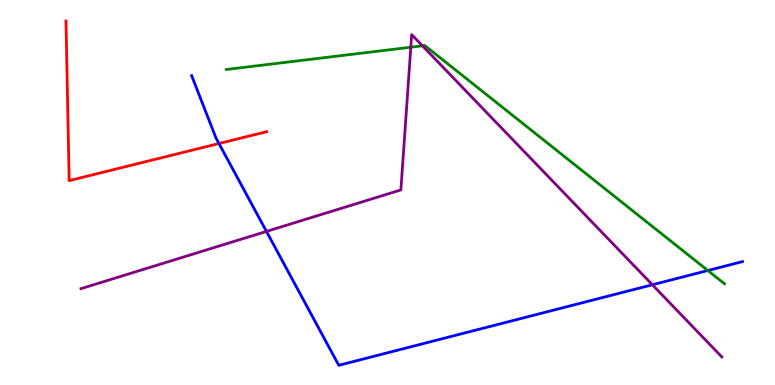[{'lines': ['blue', 'red'], 'intersections': [{'x': 2.83, 'y': 6.27}]}, {'lines': ['green', 'red'], 'intersections': []}, {'lines': ['purple', 'red'], 'intersections': []}, {'lines': ['blue', 'green'], 'intersections': [{'x': 9.13, 'y': 2.97}]}, {'lines': ['blue', 'purple'], 'intersections': [{'x': 3.44, 'y': 3.99}, {'x': 8.42, 'y': 2.6}]}, {'lines': ['green', 'purple'], 'intersections': [{'x': 5.3, 'y': 8.77}, {'x': 5.45, 'y': 8.81}]}]